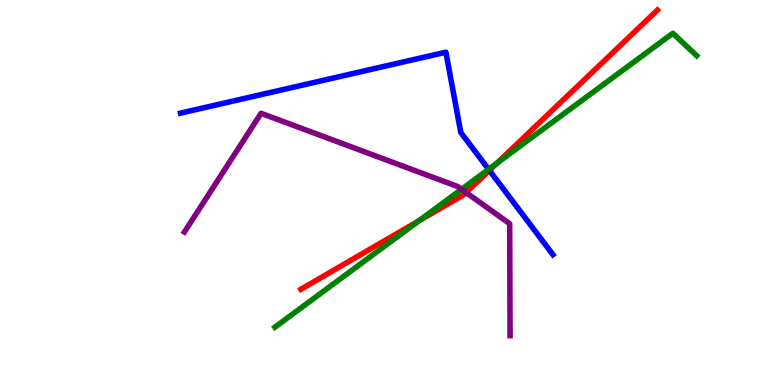[{'lines': ['blue', 'red'], 'intersections': [{'x': 6.31, 'y': 5.57}]}, {'lines': ['green', 'red'], 'intersections': [{'x': 5.41, 'y': 4.27}, {'x': 6.41, 'y': 5.76}]}, {'lines': ['purple', 'red'], 'intersections': [{'x': 6.01, 'y': 5.0}]}, {'lines': ['blue', 'green'], 'intersections': [{'x': 6.3, 'y': 5.6}]}, {'lines': ['blue', 'purple'], 'intersections': []}, {'lines': ['green', 'purple'], 'intersections': [{'x': 5.96, 'y': 5.08}]}]